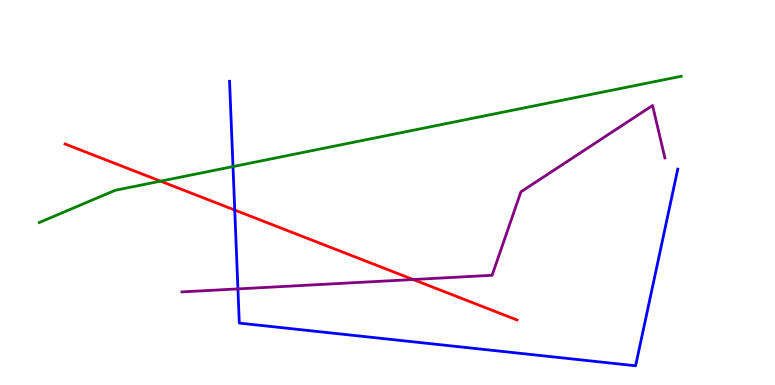[{'lines': ['blue', 'red'], 'intersections': [{'x': 3.03, 'y': 4.54}]}, {'lines': ['green', 'red'], 'intersections': [{'x': 2.07, 'y': 5.29}]}, {'lines': ['purple', 'red'], 'intersections': [{'x': 5.33, 'y': 2.74}]}, {'lines': ['blue', 'green'], 'intersections': [{'x': 3.01, 'y': 5.67}]}, {'lines': ['blue', 'purple'], 'intersections': [{'x': 3.07, 'y': 2.5}]}, {'lines': ['green', 'purple'], 'intersections': []}]